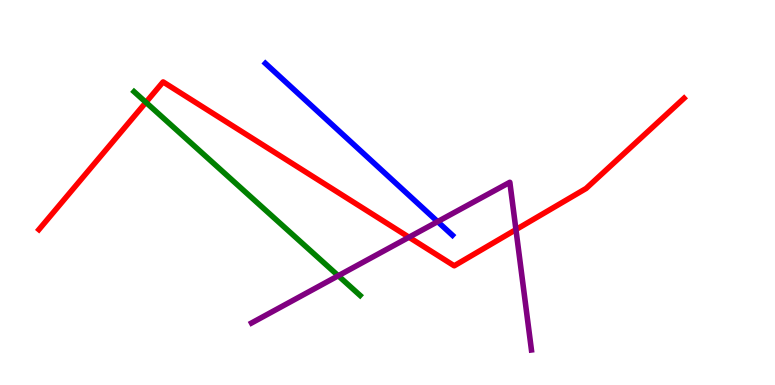[{'lines': ['blue', 'red'], 'intersections': []}, {'lines': ['green', 'red'], 'intersections': [{'x': 1.88, 'y': 7.34}]}, {'lines': ['purple', 'red'], 'intersections': [{'x': 5.28, 'y': 3.84}, {'x': 6.66, 'y': 4.04}]}, {'lines': ['blue', 'green'], 'intersections': []}, {'lines': ['blue', 'purple'], 'intersections': [{'x': 5.65, 'y': 4.24}]}, {'lines': ['green', 'purple'], 'intersections': [{'x': 4.36, 'y': 2.84}]}]